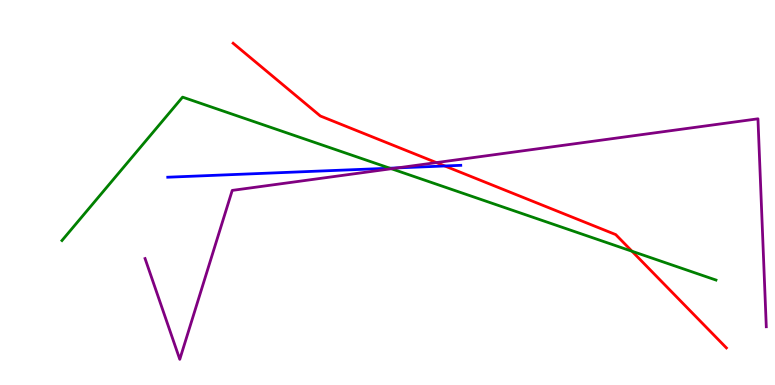[{'lines': ['blue', 'red'], 'intersections': [{'x': 5.74, 'y': 5.69}]}, {'lines': ['green', 'red'], 'intersections': [{'x': 8.15, 'y': 3.47}]}, {'lines': ['purple', 'red'], 'intersections': [{'x': 5.63, 'y': 5.78}]}, {'lines': ['blue', 'green'], 'intersections': [{'x': 5.03, 'y': 5.63}]}, {'lines': ['blue', 'purple'], 'intersections': [{'x': 5.13, 'y': 5.64}]}, {'lines': ['green', 'purple'], 'intersections': [{'x': 5.05, 'y': 5.62}]}]